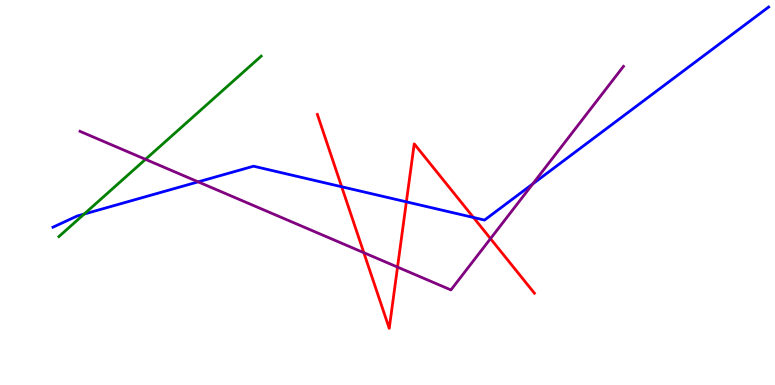[{'lines': ['blue', 'red'], 'intersections': [{'x': 4.41, 'y': 5.15}, {'x': 5.24, 'y': 4.76}, {'x': 6.11, 'y': 4.35}]}, {'lines': ['green', 'red'], 'intersections': []}, {'lines': ['purple', 'red'], 'intersections': [{'x': 4.69, 'y': 3.44}, {'x': 5.13, 'y': 3.06}, {'x': 6.33, 'y': 3.8}]}, {'lines': ['blue', 'green'], 'intersections': [{'x': 1.09, 'y': 4.44}]}, {'lines': ['blue', 'purple'], 'intersections': [{'x': 2.56, 'y': 5.28}, {'x': 6.87, 'y': 5.22}]}, {'lines': ['green', 'purple'], 'intersections': [{'x': 1.88, 'y': 5.86}]}]